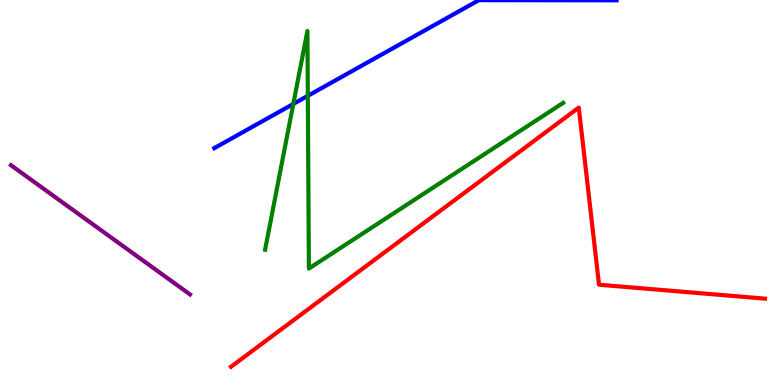[{'lines': ['blue', 'red'], 'intersections': []}, {'lines': ['green', 'red'], 'intersections': []}, {'lines': ['purple', 'red'], 'intersections': []}, {'lines': ['blue', 'green'], 'intersections': [{'x': 3.78, 'y': 7.3}, {'x': 3.97, 'y': 7.51}]}, {'lines': ['blue', 'purple'], 'intersections': []}, {'lines': ['green', 'purple'], 'intersections': []}]